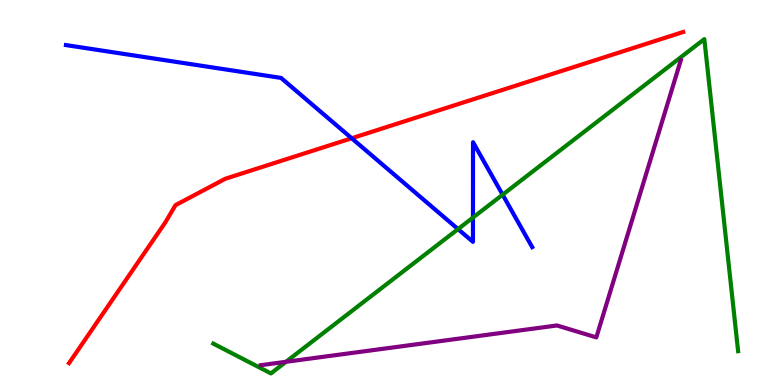[{'lines': ['blue', 'red'], 'intersections': [{'x': 4.54, 'y': 6.41}]}, {'lines': ['green', 'red'], 'intersections': []}, {'lines': ['purple', 'red'], 'intersections': []}, {'lines': ['blue', 'green'], 'intersections': [{'x': 5.91, 'y': 4.05}, {'x': 6.1, 'y': 4.35}, {'x': 6.49, 'y': 4.94}]}, {'lines': ['blue', 'purple'], 'intersections': []}, {'lines': ['green', 'purple'], 'intersections': [{'x': 3.69, 'y': 0.603}]}]